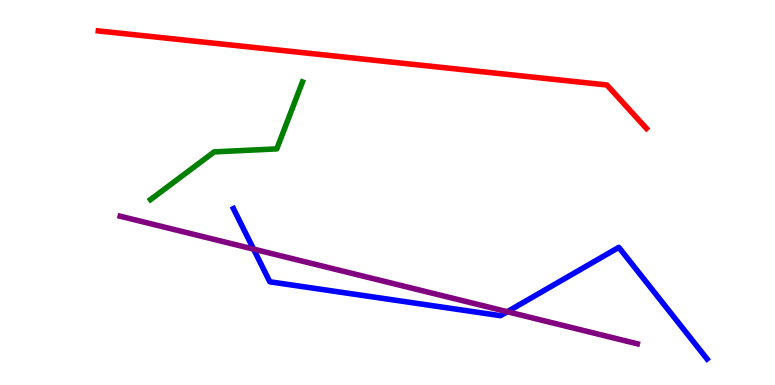[{'lines': ['blue', 'red'], 'intersections': []}, {'lines': ['green', 'red'], 'intersections': []}, {'lines': ['purple', 'red'], 'intersections': []}, {'lines': ['blue', 'green'], 'intersections': []}, {'lines': ['blue', 'purple'], 'intersections': [{'x': 3.27, 'y': 3.53}, {'x': 6.55, 'y': 1.9}]}, {'lines': ['green', 'purple'], 'intersections': []}]